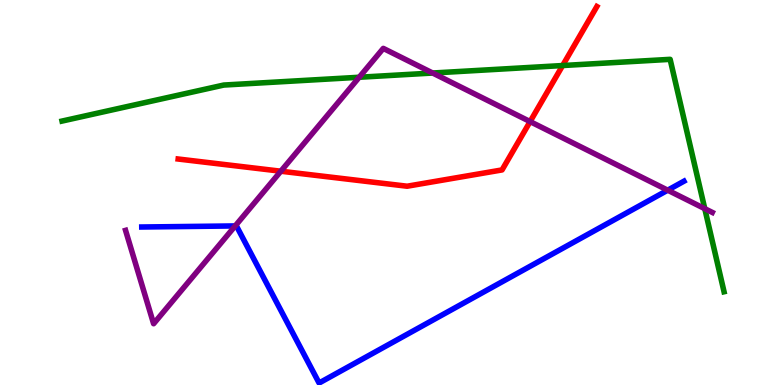[{'lines': ['blue', 'red'], 'intersections': []}, {'lines': ['green', 'red'], 'intersections': [{'x': 7.26, 'y': 8.3}]}, {'lines': ['purple', 'red'], 'intersections': [{'x': 3.62, 'y': 5.55}, {'x': 6.84, 'y': 6.84}]}, {'lines': ['blue', 'green'], 'intersections': []}, {'lines': ['blue', 'purple'], 'intersections': [{'x': 3.03, 'y': 4.13}, {'x': 8.62, 'y': 5.06}]}, {'lines': ['green', 'purple'], 'intersections': [{'x': 4.63, 'y': 7.99}, {'x': 5.58, 'y': 8.1}, {'x': 9.09, 'y': 4.58}]}]